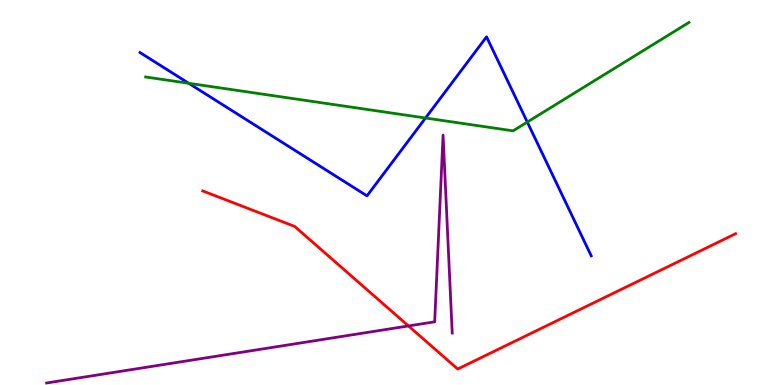[{'lines': ['blue', 'red'], 'intersections': []}, {'lines': ['green', 'red'], 'intersections': []}, {'lines': ['purple', 'red'], 'intersections': [{'x': 5.27, 'y': 1.53}]}, {'lines': ['blue', 'green'], 'intersections': [{'x': 2.44, 'y': 7.84}, {'x': 5.49, 'y': 6.93}, {'x': 6.8, 'y': 6.83}]}, {'lines': ['blue', 'purple'], 'intersections': []}, {'lines': ['green', 'purple'], 'intersections': []}]